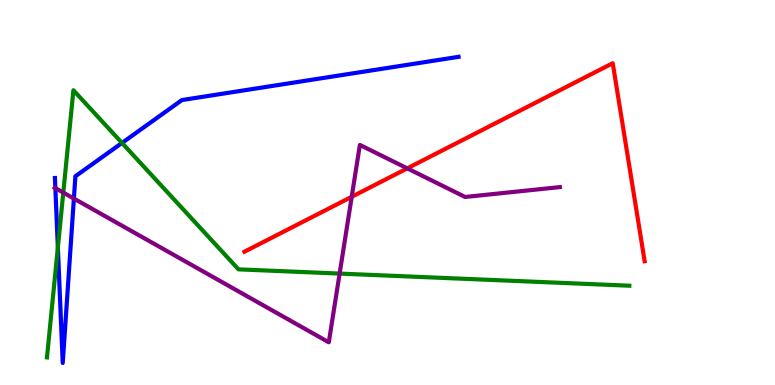[{'lines': ['blue', 'red'], 'intersections': []}, {'lines': ['green', 'red'], 'intersections': []}, {'lines': ['purple', 'red'], 'intersections': [{'x': 4.54, 'y': 4.89}, {'x': 5.26, 'y': 5.63}]}, {'lines': ['blue', 'green'], 'intersections': [{'x': 0.747, 'y': 3.57}, {'x': 1.57, 'y': 6.29}]}, {'lines': ['blue', 'purple'], 'intersections': [{'x': 0.714, 'y': 5.11}, {'x': 0.953, 'y': 4.84}]}, {'lines': ['green', 'purple'], 'intersections': [{'x': 0.817, 'y': 5.0}, {'x': 4.38, 'y': 2.89}]}]